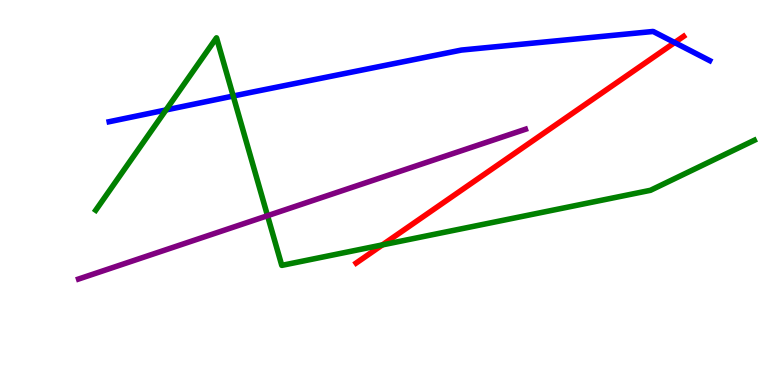[{'lines': ['blue', 'red'], 'intersections': [{'x': 8.71, 'y': 8.89}]}, {'lines': ['green', 'red'], 'intersections': [{'x': 4.93, 'y': 3.64}]}, {'lines': ['purple', 'red'], 'intersections': []}, {'lines': ['blue', 'green'], 'intersections': [{'x': 2.14, 'y': 7.14}, {'x': 3.01, 'y': 7.51}]}, {'lines': ['blue', 'purple'], 'intersections': []}, {'lines': ['green', 'purple'], 'intersections': [{'x': 3.45, 'y': 4.4}]}]